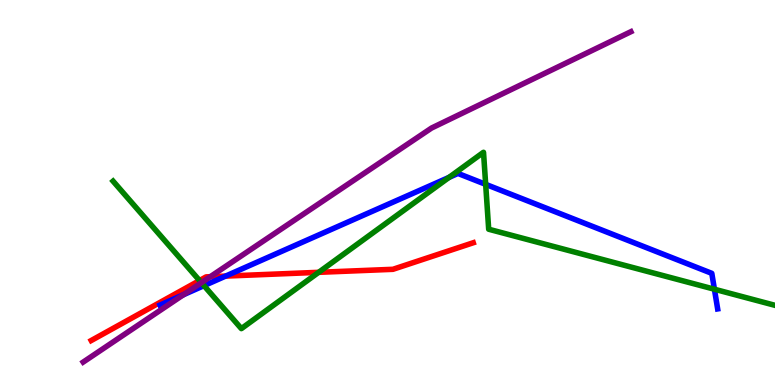[{'lines': ['blue', 'red'], 'intersections': [{'x': 2.91, 'y': 2.83}]}, {'lines': ['green', 'red'], 'intersections': [{'x': 2.57, 'y': 2.71}, {'x': 4.11, 'y': 2.93}]}, {'lines': ['purple', 'red'], 'intersections': [{'x': 2.71, 'y': 2.81}]}, {'lines': ['blue', 'green'], 'intersections': [{'x': 2.63, 'y': 2.58}, {'x': 5.79, 'y': 5.39}, {'x': 6.27, 'y': 5.21}, {'x': 9.22, 'y': 2.49}]}, {'lines': ['blue', 'purple'], 'intersections': [{'x': 2.37, 'y': 2.34}]}, {'lines': ['green', 'purple'], 'intersections': [{'x': 2.6, 'y': 2.66}]}]